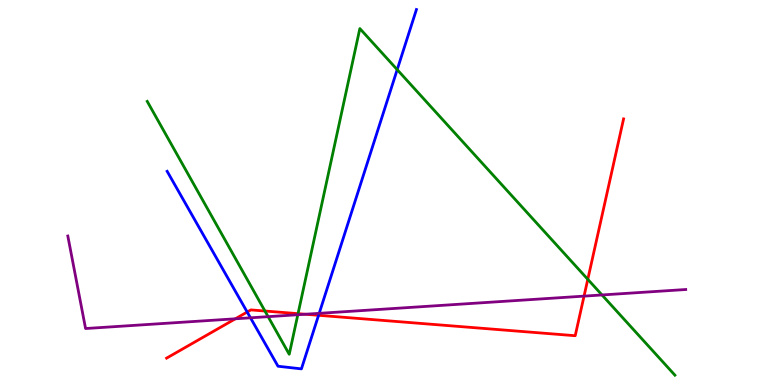[{'lines': ['blue', 'red'], 'intersections': [{'x': 3.19, 'y': 1.9}, {'x': 4.11, 'y': 1.81}]}, {'lines': ['green', 'red'], 'intersections': [{'x': 3.42, 'y': 1.92}, {'x': 3.85, 'y': 1.85}, {'x': 7.58, 'y': 2.74}]}, {'lines': ['purple', 'red'], 'intersections': [{'x': 3.04, 'y': 1.72}, {'x': 3.94, 'y': 1.84}, {'x': 7.54, 'y': 2.31}]}, {'lines': ['blue', 'green'], 'intersections': [{'x': 5.13, 'y': 8.19}]}, {'lines': ['blue', 'purple'], 'intersections': [{'x': 3.23, 'y': 1.75}, {'x': 4.12, 'y': 1.86}]}, {'lines': ['green', 'purple'], 'intersections': [{'x': 3.46, 'y': 1.78}, {'x': 3.84, 'y': 1.83}, {'x': 7.77, 'y': 2.34}]}]